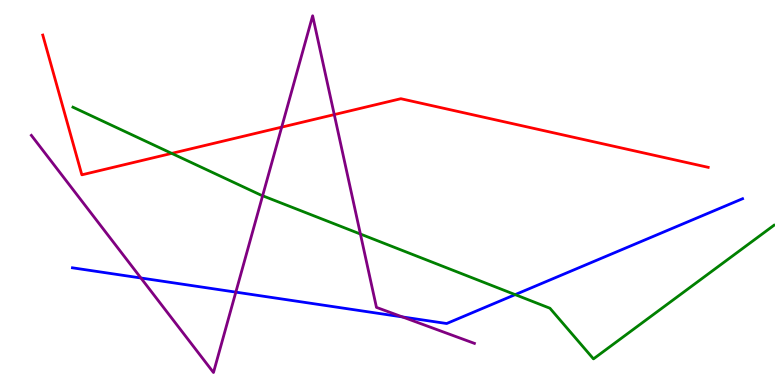[{'lines': ['blue', 'red'], 'intersections': []}, {'lines': ['green', 'red'], 'intersections': [{'x': 2.22, 'y': 6.02}]}, {'lines': ['purple', 'red'], 'intersections': [{'x': 3.63, 'y': 6.7}, {'x': 4.31, 'y': 7.02}]}, {'lines': ['blue', 'green'], 'intersections': [{'x': 6.65, 'y': 2.35}]}, {'lines': ['blue', 'purple'], 'intersections': [{'x': 1.82, 'y': 2.78}, {'x': 3.04, 'y': 2.41}, {'x': 5.19, 'y': 1.77}]}, {'lines': ['green', 'purple'], 'intersections': [{'x': 3.39, 'y': 4.92}, {'x': 4.65, 'y': 3.92}]}]